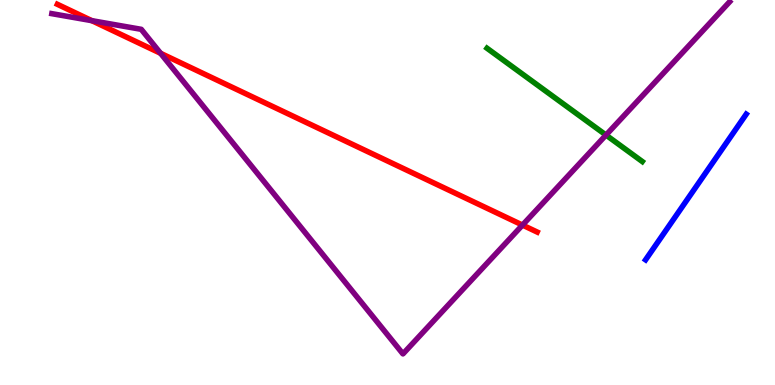[{'lines': ['blue', 'red'], 'intersections': []}, {'lines': ['green', 'red'], 'intersections': []}, {'lines': ['purple', 'red'], 'intersections': [{'x': 1.19, 'y': 9.46}, {'x': 2.07, 'y': 8.62}, {'x': 6.74, 'y': 4.15}]}, {'lines': ['blue', 'green'], 'intersections': []}, {'lines': ['blue', 'purple'], 'intersections': []}, {'lines': ['green', 'purple'], 'intersections': [{'x': 7.82, 'y': 6.49}]}]